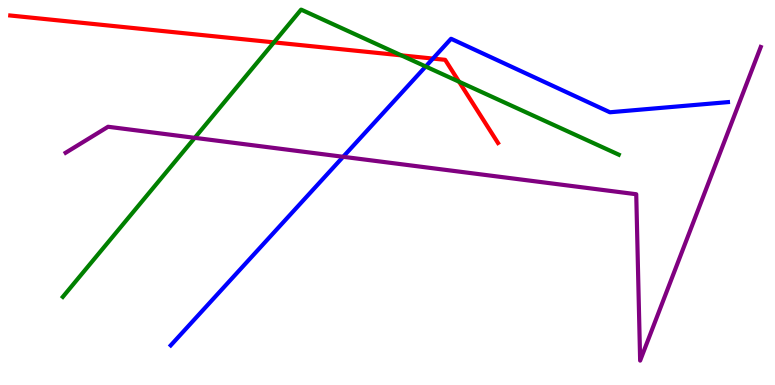[{'lines': ['blue', 'red'], 'intersections': [{'x': 5.59, 'y': 8.48}]}, {'lines': ['green', 'red'], 'intersections': [{'x': 3.53, 'y': 8.9}, {'x': 5.18, 'y': 8.56}, {'x': 5.92, 'y': 7.88}]}, {'lines': ['purple', 'red'], 'intersections': []}, {'lines': ['blue', 'green'], 'intersections': [{'x': 5.49, 'y': 8.27}]}, {'lines': ['blue', 'purple'], 'intersections': [{'x': 4.43, 'y': 5.93}]}, {'lines': ['green', 'purple'], 'intersections': [{'x': 2.51, 'y': 6.42}]}]